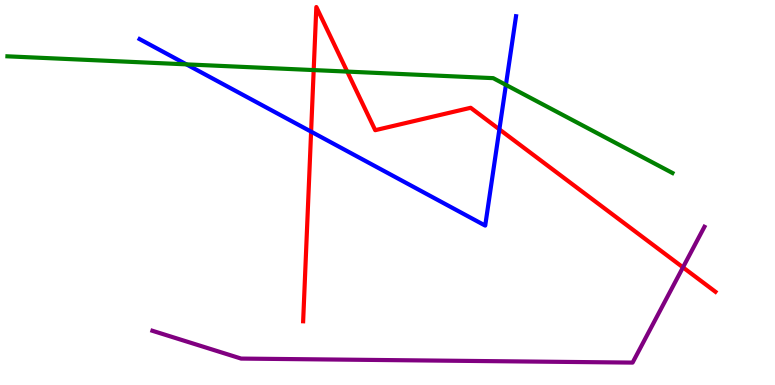[{'lines': ['blue', 'red'], 'intersections': [{'x': 4.01, 'y': 6.58}, {'x': 6.44, 'y': 6.64}]}, {'lines': ['green', 'red'], 'intersections': [{'x': 4.05, 'y': 8.18}, {'x': 4.48, 'y': 8.14}]}, {'lines': ['purple', 'red'], 'intersections': [{'x': 8.81, 'y': 3.06}]}, {'lines': ['blue', 'green'], 'intersections': [{'x': 2.41, 'y': 8.33}, {'x': 6.53, 'y': 7.8}]}, {'lines': ['blue', 'purple'], 'intersections': []}, {'lines': ['green', 'purple'], 'intersections': []}]